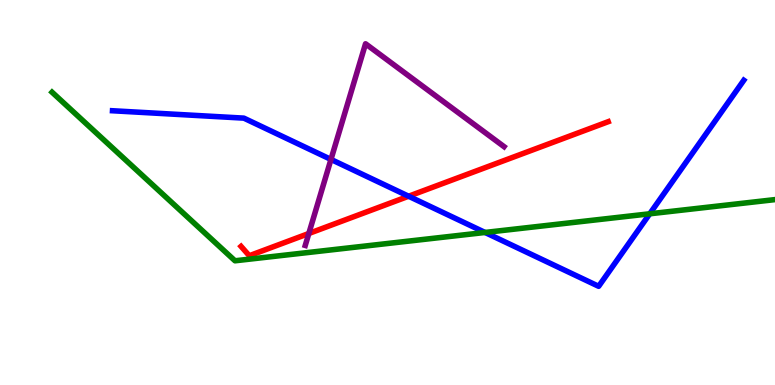[{'lines': ['blue', 'red'], 'intersections': [{'x': 5.27, 'y': 4.9}]}, {'lines': ['green', 'red'], 'intersections': []}, {'lines': ['purple', 'red'], 'intersections': [{'x': 3.98, 'y': 3.94}]}, {'lines': ['blue', 'green'], 'intersections': [{'x': 6.26, 'y': 3.96}, {'x': 8.38, 'y': 4.45}]}, {'lines': ['blue', 'purple'], 'intersections': [{'x': 4.27, 'y': 5.86}]}, {'lines': ['green', 'purple'], 'intersections': []}]